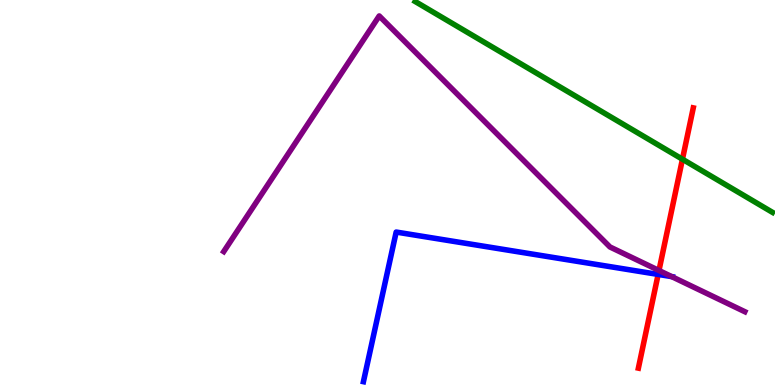[{'lines': ['blue', 'red'], 'intersections': [{'x': 8.49, 'y': 2.87}]}, {'lines': ['green', 'red'], 'intersections': [{'x': 8.81, 'y': 5.86}]}, {'lines': ['purple', 'red'], 'intersections': [{'x': 8.5, 'y': 2.97}]}, {'lines': ['blue', 'green'], 'intersections': []}, {'lines': ['blue', 'purple'], 'intersections': [{'x': 8.67, 'y': 2.82}]}, {'lines': ['green', 'purple'], 'intersections': []}]